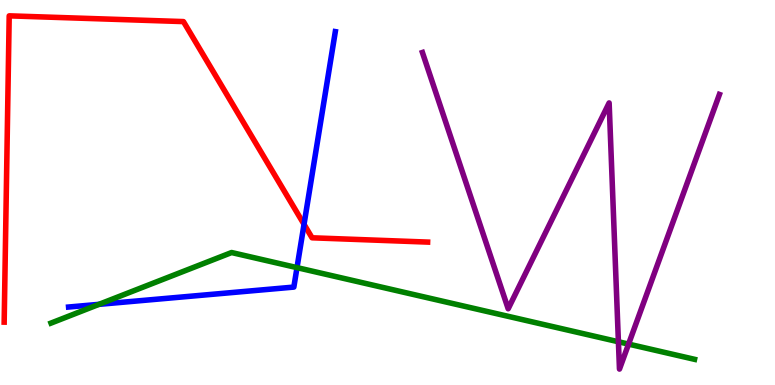[{'lines': ['blue', 'red'], 'intersections': [{'x': 3.92, 'y': 4.17}]}, {'lines': ['green', 'red'], 'intersections': []}, {'lines': ['purple', 'red'], 'intersections': []}, {'lines': ['blue', 'green'], 'intersections': [{'x': 1.28, 'y': 2.1}, {'x': 3.83, 'y': 3.05}]}, {'lines': ['blue', 'purple'], 'intersections': []}, {'lines': ['green', 'purple'], 'intersections': [{'x': 7.98, 'y': 1.12}, {'x': 8.11, 'y': 1.06}]}]